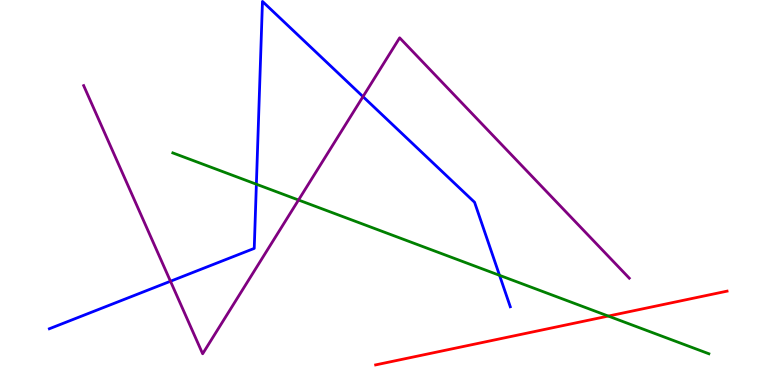[{'lines': ['blue', 'red'], 'intersections': []}, {'lines': ['green', 'red'], 'intersections': [{'x': 7.85, 'y': 1.79}]}, {'lines': ['purple', 'red'], 'intersections': []}, {'lines': ['blue', 'green'], 'intersections': [{'x': 3.31, 'y': 5.22}, {'x': 6.45, 'y': 2.85}]}, {'lines': ['blue', 'purple'], 'intersections': [{'x': 2.2, 'y': 2.69}, {'x': 4.68, 'y': 7.49}]}, {'lines': ['green', 'purple'], 'intersections': [{'x': 3.85, 'y': 4.8}]}]